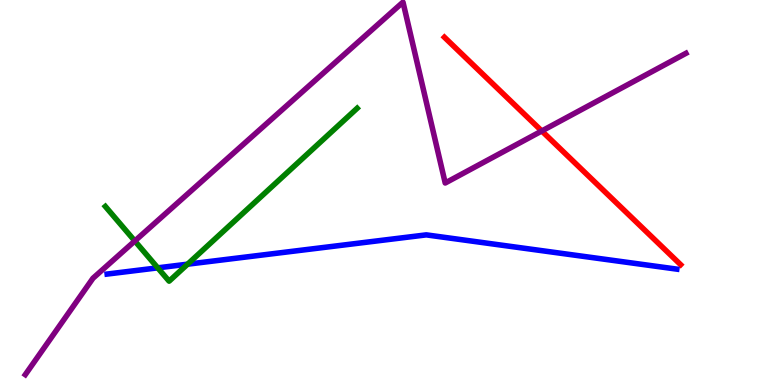[{'lines': ['blue', 'red'], 'intersections': []}, {'lines': ['green', 'red'], 'intersections': []}, {'lines': ['purple', 'red'], 'intersections': [{'x': 6.99, 'y': 6.6}]}, {'lines': ['blue', 'green'], 'intersections': [{'x': 2.04, 'y': 3.04}, {'x': 2.42, 'y': 3.14}]}, {'lines': ['blue', 'purple'], 'intersections': []}, {'lines': ['green', 'purple'], 'intersections': [{'x': 1.74, 'y': 3.74}]}]